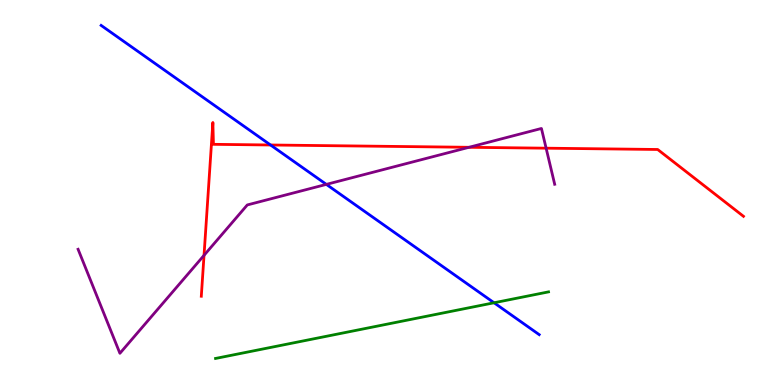[{'lines': ['blue', 'red'], 'intersections': [{'x': 3.49, 'y': 6.23}]}, {'lines': ['green', 'red'], 'intersections': []}, {'lines': ['purple', 'red'], 'intersections': [{'x': 2.63, 'y': 3.37}, {'x': 6.05, 'y': 6.17}, {'x': 7.05, 'y': 6.15}]}, {'lines': ['blue', 'green'], 'intersections': [{'x': 6.37, 'y': 2.14}]}, {'lines': ['blue', 'purple'], 'intersections': [{'x': 4.21, 'y': 5.21}]}, {'lines': ['green', 'purple'], 'intersections': []}]